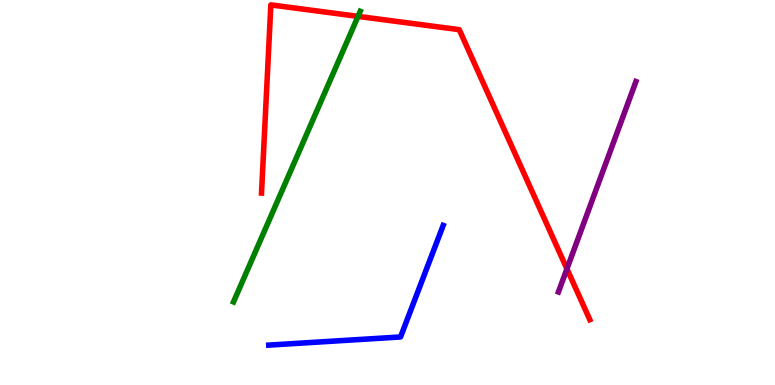[{'lines': ['blue', 'red'], 'intersections': []}, {'lines': ['green', 'red'], 'intersections': [{'x': 4.62, 'y': 9.57}]}, {'lines': ['purple', 'red'], 'intersections': [{'x': 7.32, 'y': 3.02}]}, {'lines': ['blue', 'green'], 'intersections': []}, {'lines': ['blue', 'purple'], 'intersections': []}, {'lines': ['green', 'purple'], 'intersections': []}]